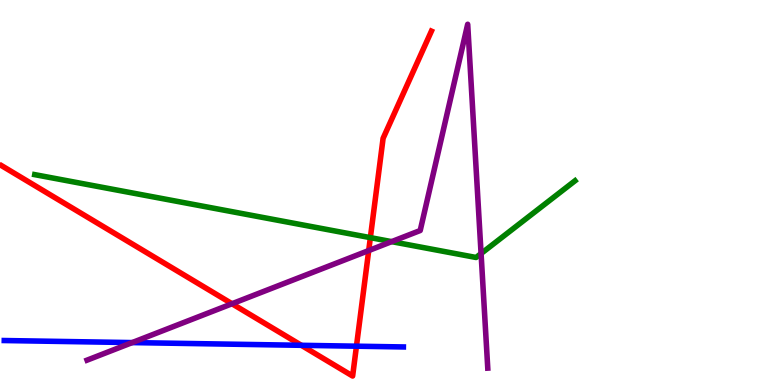[{'lines': ['blue', 'red'], 'intersections': [{'x': 3.89, 'y': 1.03}, {'x': 4.6, 'y': 1.01}]}, {'lines': ['green', 'red'], 'intersections': [{'x': 4.78, 'y': 3.83}]}, {'lines': ['purple', 'red'], 'intersections': [{'x': 2.99, 'y': 2.11}, {'x': 4.76, 'y': 3.49}]}, {'lines': ['blue', 'green'], 'intersections': []}, {'lines': ['blue', 'purple'], 'intersections': [{'x': 1.71, 'y': 1.1}]}, {'lines': ['green', 'purple'], 'intersections': [{'x': 5.05, 'y': 3.72}, {'x': 6.21, 'y': 3.41}]}]